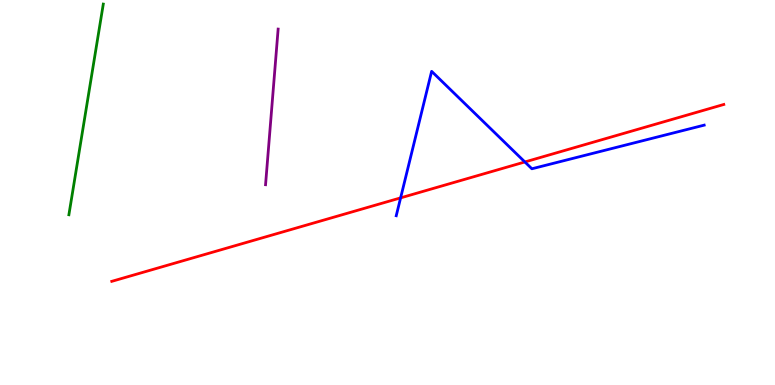[{'lines': ['blue', 'red'], 'intersections': [{'x': 5.17, 'y': 4.86}, {'x': 6.77, 'y': 5.79}]}, {'lines': ['green', 'red'], 'intersections': []}, {'lines': ['purple', 'red'], 'intersections': []}, {'lines': ['blue', 'green'], 'intersections': []}, {'lines': ['blue', 'purple'], 'intersections': []}, {'lines': ['green', 'purple'], 'intersections': []}]